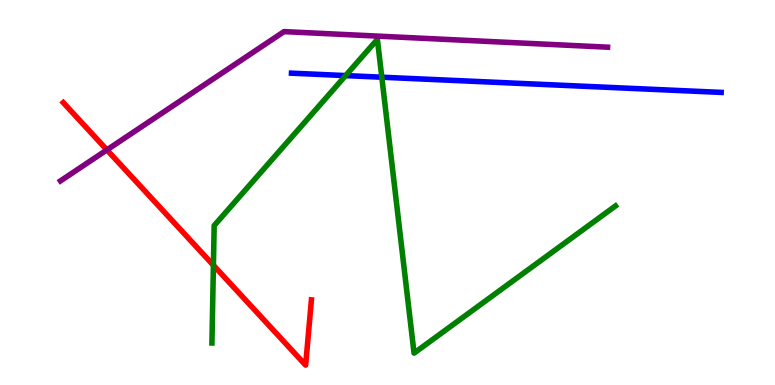[{'lines': ['blue', 'red'], 'intersections': []}, {'lines': ['green', 'red'], 'intersections': [{'x': 2.75, 'y': 3.11}]}, {'lines': ['purple', 'red'], 'intersections': [{'x': 1.38, 'y': 6.11}]}, {'lines': ['blue', 'green'], 'intersections': [{'x': 4.46, 'y': 8.04}, {'x': 4.93, 'y': 7.99}]}, {'lines': ['blue', 'purple'], 'intersections': []}, {'lines': ['green', 'purple'], 'intersections': []}]